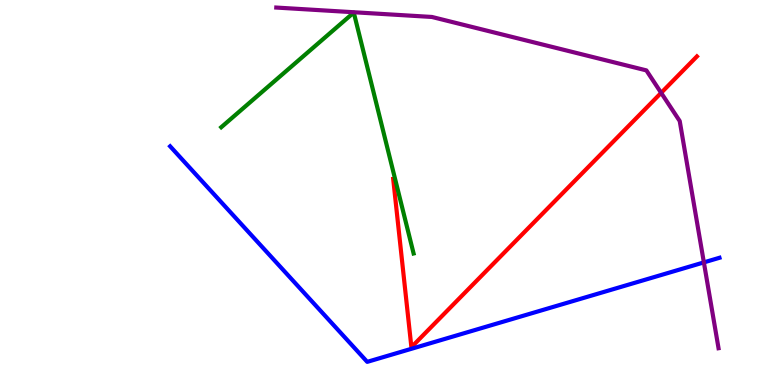[{'lines': ['blue', 'red'], 'intersections': []}, {'lines': ['green', 'red'], 'intersections': []}, {'lines': ['purple', 'red'], 'intersections': [{'x': 8.53, 'y': 7.59}]}, {'lines': ['blue', 'green'], 'intersections': []}, {'lines': ['blue', 'purple'], 'intersections': [{'x': 9.08, 'y': 3.18}]}, {'lines': ['green', 'purple'], 'intersections': []}]